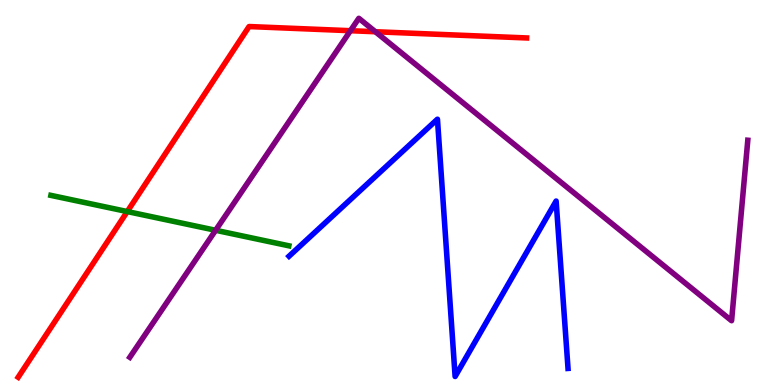[{'lines': ['blue', 'red'], 'intersections': []}, {'lines': ['green', 'red'], 'intersections': [{'x': 1.64, 'y': 4.5}]}, {'lines': ['purple', 'red'], 'intersections': [{'x': 4.52, 'y': 9.2}, {'x': 4.84, 'y': 9.18}]}, {'lines': ['blue', 'green'], 'intersections': []}, {'lines': ['blue', 'purple'], 'intersections': []}, {'lines': ['green', 'purple'], 'intersections': [{'x': 2.78, 'y': 4.02}]}]